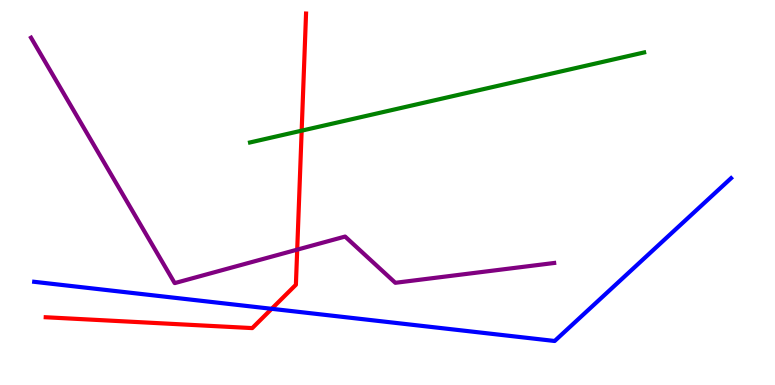[{'lines': ['blue', 'red'], 'intersections': [{'x': 3.51, 'y': 1.98}]}, {'lines': ['green', 'red'], 'intersections': [{'x': 3.89, 'y': 6.61}]}, {'lines': ['purple', 'red'], 'intersections': [{'x': 3.83, 'y': 3.52}]}, {'lines': ['blue', 'green'], 'intersections': []}, {'lines': ['blue', 'purple'], 'intersections': []}, {'lines': ['green', 'purple'], 'intersections': []}]